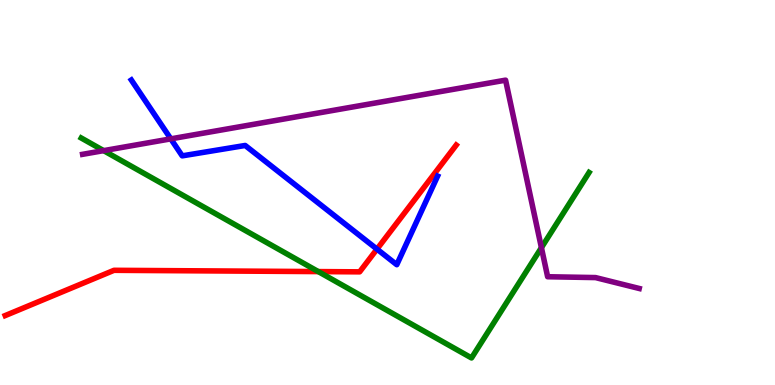[{'lines': ['blue', 'red'], 'intersections': [{'x': 4.86, 'y': 3.53}]}, {'lines': ['green', 'red'], 'intersections': [{'x': 4.11, 'y': 2.95}]}, {'lines': ['purple', 'red'], 'intersections': []}, {'lines': ['blue', 'green'], 'intersections': []}, {'lines': ['blue', 'purple'], 'intersections': [{'x': 2.2, 'y': 6.39}]}, {'lines': ['green', 'purple'], 'intersections': [{'x': 1.34, 'y': 6.09}, {'x': 6.99, 'y': 3.57}]}]